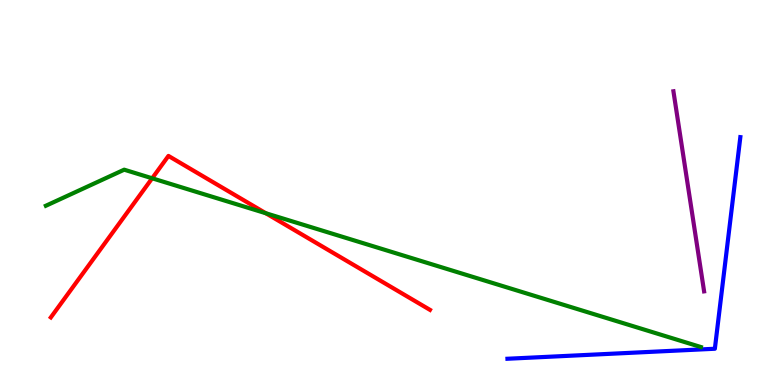[{'lines': ['blue', 'red'], 'intersections': []}, {'lines': ['green', 'red'], 'intersections': [{'x': 1.96, 'y': 5.37}, {'x': 3.43, 'y': 4.46}]}, {'lines': ['purple', 'red'], 'intersections': []}, {'lines': ['blue', 'green'], 'intersections': []}, {'lines': ['blue', 'purple'], 'intersections': []}, {'lines': ['green', 'purple'], 'intersections': []}]